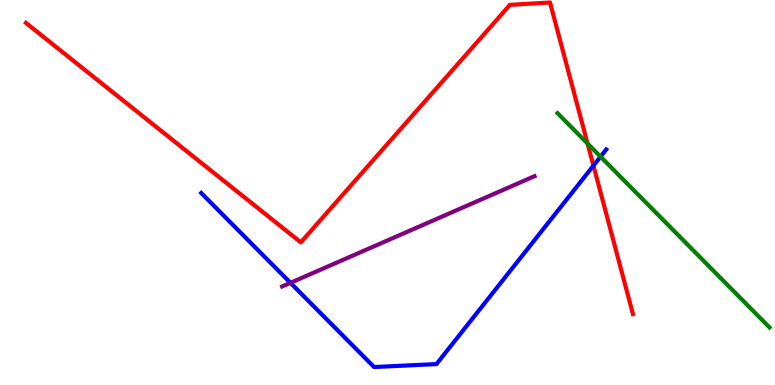[{'lines': ['blue', 'red'], 'intersections': [{'x': 7.66, 'y': 5.7}]}, {'lines': ['green', 'red'], 'intersections': [{'x': 7.58, 'y': 6.27}]}, {'lines': ['purple', 'red'], 'intersections': []}, {'lines': ['blue', 'green'], 'intersections': [{'x': 7.75, 'y': 5.93}]}, {'lines': ['blue', 'purple'], 'intersections': [{'x': 3.75, 'y': 2.65}]}, {'lines': ['green', 'purple'], 'intersections': []}]